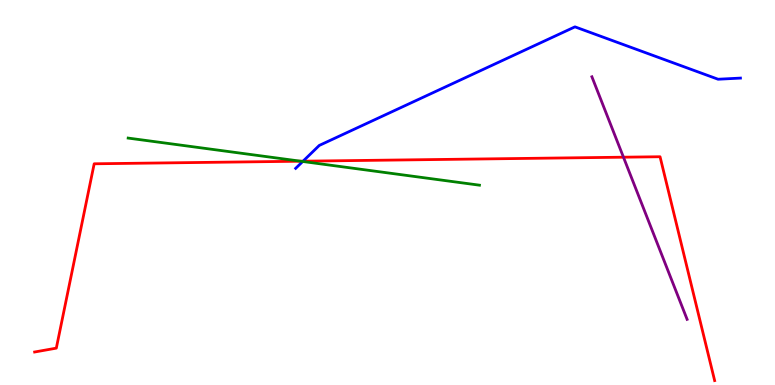[{'lines': ['blue', 'red'], 'intersections': [{'x': 3.91, 'y': 5.81}]}, {'lines': ['green', 'red'], 'intersections': [{'x': 3.88, 'y': 5.81}]}, {'lines': ['purple', 'red'], 'intersections': [{'x': 8.04, 'y': 5.92}]}, {'lines': ['blue', 'green'], 'intersections': [{'x': 3.91, 'y': 5.81}]}, {'lines': ['blue', 'purple'], 'intersections': []}, {'lines': ['green', 'purple'], 'intersections': []}]